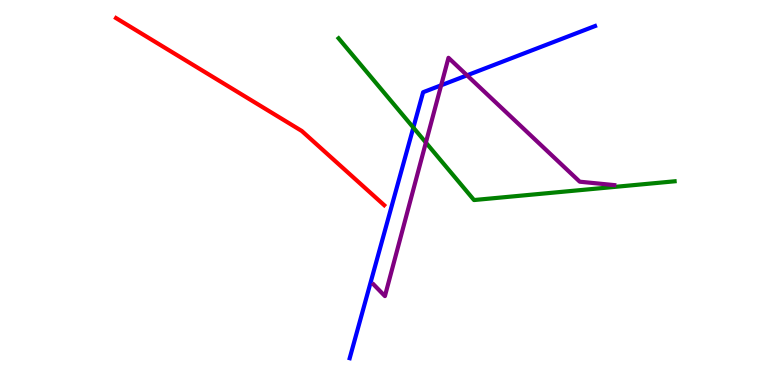[{'lines': ['blue', 'red'], 'intersections': []}, {'lines': ['green', 'red'], 'intersections': []}, {'lines': ['purple', 'red'], 'intersections': []}, {'lines': ['blue', 'green'], 'intersections': [{'x': 5.33, 'y': 6.69}]}, {'lines': ['blue', 'purple'], 'intersections': [{'x': 5.69, 'y': 7.78}, {'x': 6.03, 'y': 8.04}]}, {'lines': ['green', 'purple'], 'intersections': [{'x': 5.5, 'y': 6.3}]}]